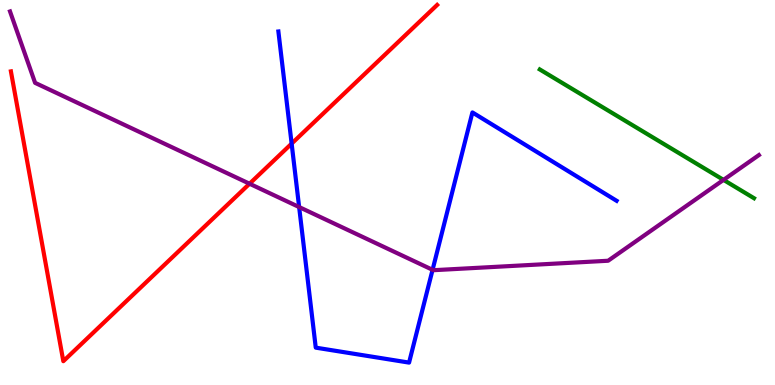[{'lines': ['blue', 'red'], 'intersections': [{'x': 3.76, 'y': 6.27}]}, {'lines': ['green', 'red'], 'intersections': []}, {'lines': ['purple', 'red'], 'intersections': [{'x': 3.22, 'y': 5.23}]}, {'lines': ['blue', 'green'], 'intersections': []}, {'lines': ['blue', 'purple'], 'intersections': [{'x': 3.86, 'y': 4.62}, {'x': 5.58, 'y': 2.99}]}, {'lines': ['green', 'purple'], 'intersections': [{'x': 9.34, 'y': 5.33}]}]